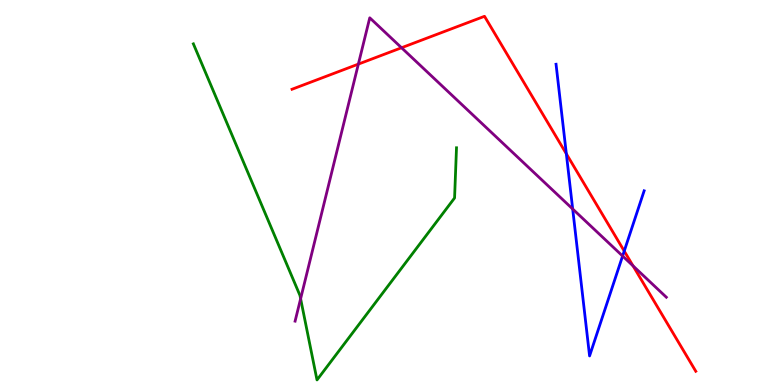[{'lines': ['blue', 'red'], 'intersections': [{'x': 7.31, 'y': 6.01}, {'x': 8.05, 'y': 3.48}]}, {'lines': ['green', 'red'], 'intersections': []}, {'lines': ['purple', 'red'], 'intersections': [{'x': 4.62, 'y': 8.33}, {'x': 5.18, 'y': 8.76}, {'x': 8.17, 'y': 3.09}]}, {'lines': ['blue', 'green'], 'intersections': []}, {'lines': ['blue', 'purple'], 'intersections': [{'x': 7.39, 'y': 4.57}, {'x': 8.03, 'y': 3.35}]}, {'lines': ['green', 'purple'], 'intersections': [{'x': 3.88, 'y': 2.24}]}]